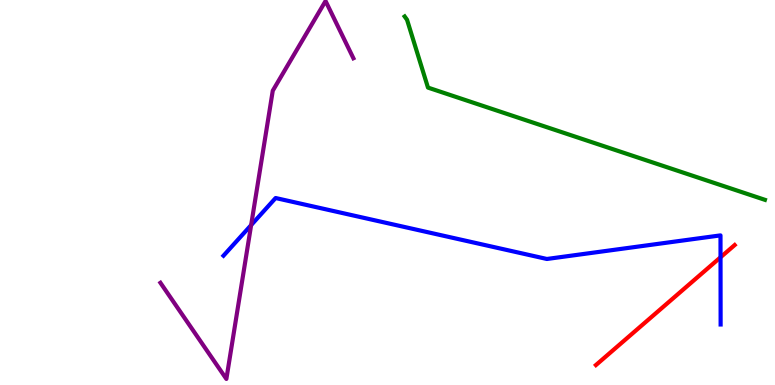[{'lines': ['blue', 'red'], 'intersections': [{'x': 9.3, 'y': 3.32}]}, {'lines': ['green', 'red'], 'intersections': []}, {'lines': ['purple', 'red'], 'intersections': []}, {'lines': ['blue', 'green'], 'intersections': []}, {'lines': ['blue', 'purple'], 'intersections': [{'x': 3.24, 'y': 4.15}]}, {'lines': ['green', 'purple'], 'intersections': []}]